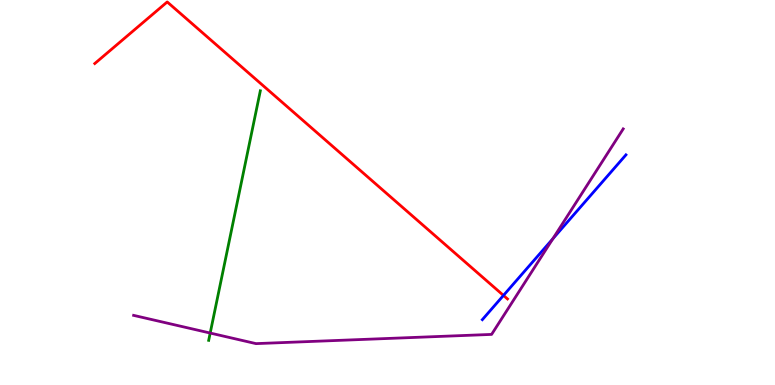[{'lines': ['blue', 'red'], 'intersections': [{'x': 6.5, 'y': 2.33}]}, {'lines': ['green', 'red'], 'intersections': []}, {'lines': ['purple', 'red'], 'intersections': []}, {'lines': ['blue', 'green'], 'intersections': []}, {'lines': ['blue', 'purple'], 'intersections': [{'x': 7.13, 'y': 3.8}]}, {'lines': ['green', 'purple'], 'intersections': [{'x': 2.71, 'y': 1.35}]}]